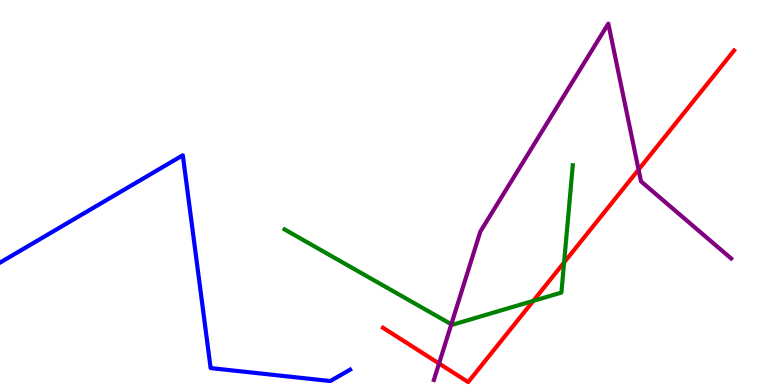[{'lines': ['blue', 'red'], 'intersections': []}, {'lines': ['green', 'red'], 'intersections': [{'x': 6.88, 'y': 2.18}, {'x': 7.28, 'y': 3.18}]}, {'lines': ['purple', 'red'], 'intersections': [{'x': 5.67, 'y': 0.559}, {'x': 8.24, 'y': 5.59}]}, {'lines': ['blue', 'green'], 'intersections': []}, {'lines': ['blue', 'purple'], 'intersections': []}, {'lines': ['green', 'purple'], 'intersections': [{'x': 5.82, 'y': 1.58}]}]